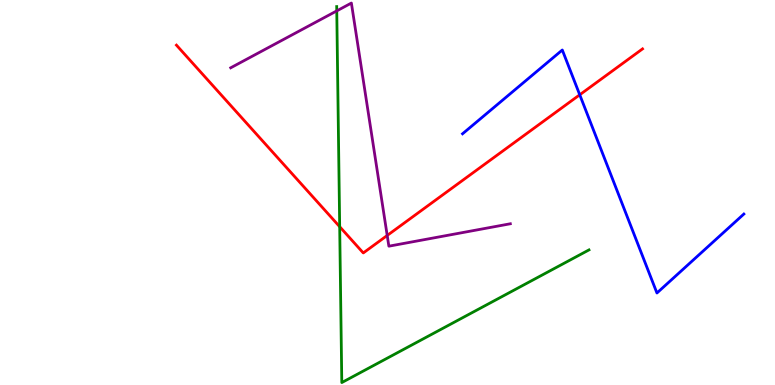[{'lines': ['blue', 'red'], 'intersections': [{'x': 7.48, 'y': 7.54}]}, {'lines': ['green', 'red'], 'intersections': [{'x': 4.38, 'y': 4.11}]}, {'lines': ['purple', 'red'], 'intersections': [{'x': 5.0, 'y': 3.88}]}, {'lines': ['blue', 'green'], 'intersections': []}, {'lines': ['blue', 'purple'], 'intersections': []}, {'lines': ['green', 'purple'], 'intersections': [{'x': 4.35, 'y': 9.72}]}]